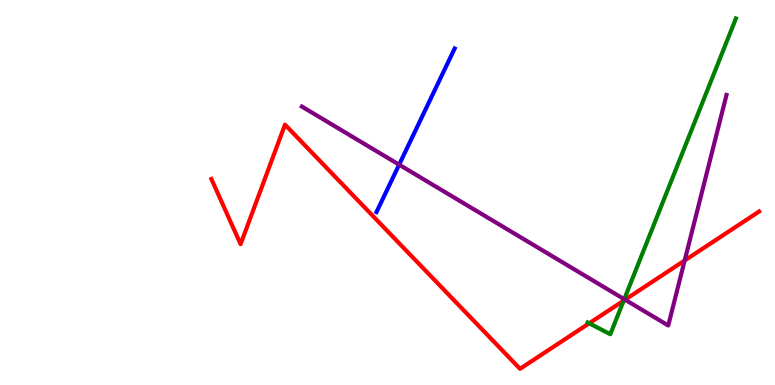[{'lines': ['blue', 'red'], 'intersections': []}, {'lines': ['green', 'red'], 'intersections': [{'x': 7.6, 'y': 1.6}, {'x': 8.05, 'y': 2.19}]}, {'lines': ['purple', 'red'], 'intersections': [{'x': 8.07, 'y': 2.22}, {'x': 8.83, 'y': 3.23}]}, {'lines': ['blue', 'green'], 'intersections': []}, {'lines': ['blue', 'purple'], 'intersections': [{'x': 5.15, 'y': 5.72}]}, {'lines': ['green', 'purple'], 'intersections': [{'x': 8.05, 'y': 2.23}]}]